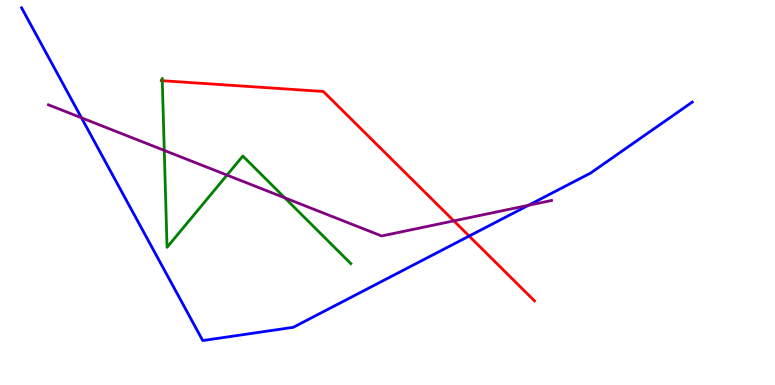[{'lines': ['blue', 'red'], 'intersections': [{'x': 6.05, 'y': 3.87}]}, {'lines': ['green', 'red'], 'intersections': [{'x': 2.09, 'y': 7.9}]}, {'lines': ['purple', 'red'], 'intersections': [{'x': 5.86, 'y': 4.26}]}, {'lines': ['blue', 'green'], 'intersections': []}, {'lines': ['blue', 'purple'], 'intersections': [{'x': 1.05, 'y': 6.94}, {'x': 6.82, 'y': 4.67}]}, {'lines': ['green', 'purple'], 'intersections': [{'x': 2.12, 'y': 6.09}, {'x': 2.93, 'y': 5.45}, {'x': 3.67, 'y': 4.86}]}]